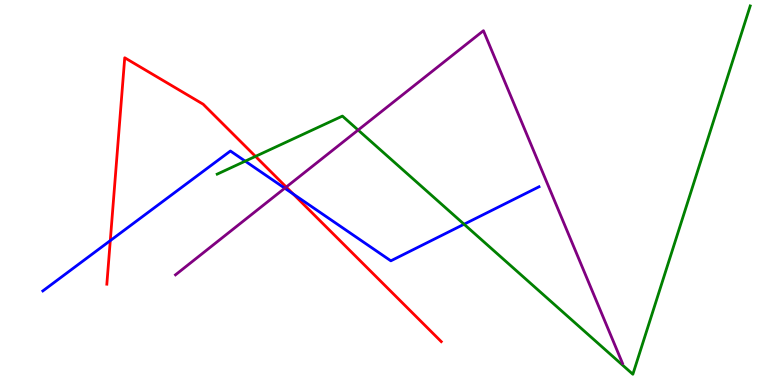[{'lines': ['blue', 'red'], 'intersections': [{'x': 1.42, 'y': 3.75}, {'x': 3.78, 'y': 4.96}]}, {'lines': ['green', 'red'], 'intersections': [{'x': 3.3, 'y': 5.94}]}, {'lines': ['purple', 'red'], 'intersections': [{'x': 3.69, 'y': 5.14}]}, {'lines': ['blue', 'green'], 'intersections': [{'x': 3.16, 'y': 5.81}, {'x': 5.99, 'y': 4.18}]}, {'lines': ['blue', 'purple'], 'intersections': [{'x': 3.67, 'y': 5.11}]}, {'lines': ['green', 'purple'], 'intersections': [{'x': 4.62, 'y': 6.62}]}]